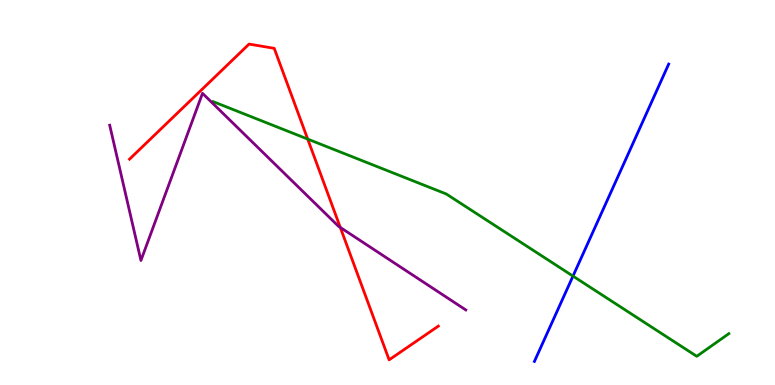[{'lines': ['blue', 'red'], 'intersections': []}, {'lines': ['green', 'red'], 'intersections': [{'x': 3.97, 'y': 6.39}]}, {'lines': ['purple', 'red'], 'intersections': [{'x': 4.39, 'y': 4.09}]}, {'lines': ['blue', 'green'], 'intersections': [{'x': 7.39, 'y': 2.83}]}, {'lines': ['blue', 'purple'], 'intersections': []}, {'lines': ['green', 'purple'], 'intersections': []}]